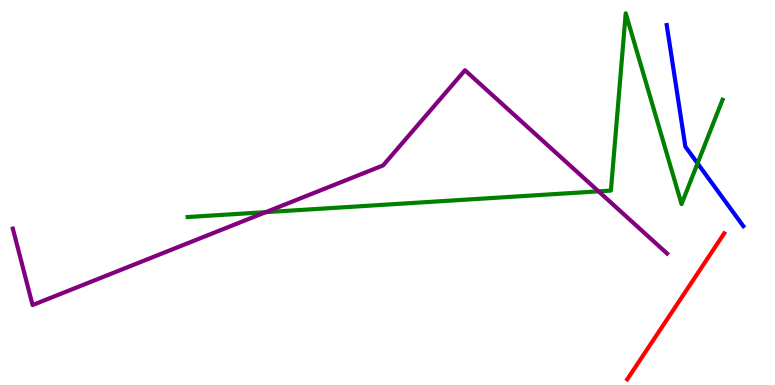[{'lines': ['blue', 'red'], 'intersections': []}, {'lines': ['green', 'red'], 'intersections': []}, {'lines': ['purple', 'red'], 'intersections': []}, {'lines': ['blue', 'green'], 'intersections': [{'x': 9.0, 'y': 5.76}]}, {'lines': ['blue', 'purple'], 'intersections': []}, {'lines': ['green', 'purple'], 'intersections': [{'x': 3.43, 'y': 4.49}, {'x': 7.72, 'y': 5.03}]}]